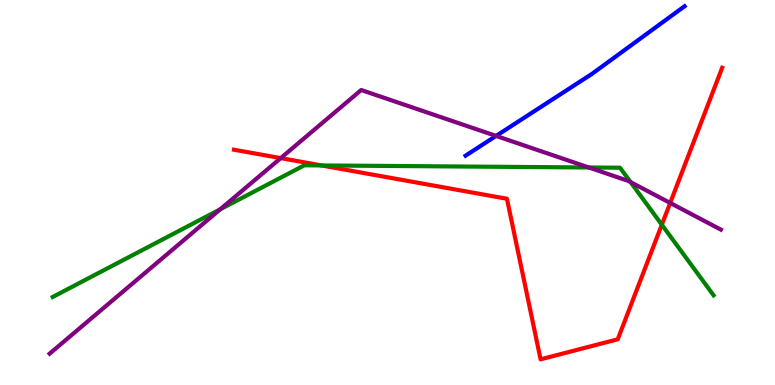[{'lines': ['blue', 'red'], 'intersections': []}, {'lines': ['green', 'red'], 'intersections': [{'x': 4.15, 'y': 5.7}, {'x': 8.54, 'y': 4.16}]}, {'lines': ['purple', 'red'], 'intersections': [{'x': 3.62, 'y': 5.89}, {'x': 8.65, 'y': 4.73}]}, {'lines': ['blue', 'green'], 'intersections': []}, {'lines': ['blue', 'purple'], 'intersections': [{'x': 6.4, 'y': 6.47}]}, {'lines': ['green', 'purple'], 'intersections': [{'x': 2.84, 'y': 4.56}, {'x': 7.6, 'y': 5.65}, {'x': 8.14, 'y': 5.27}]}]